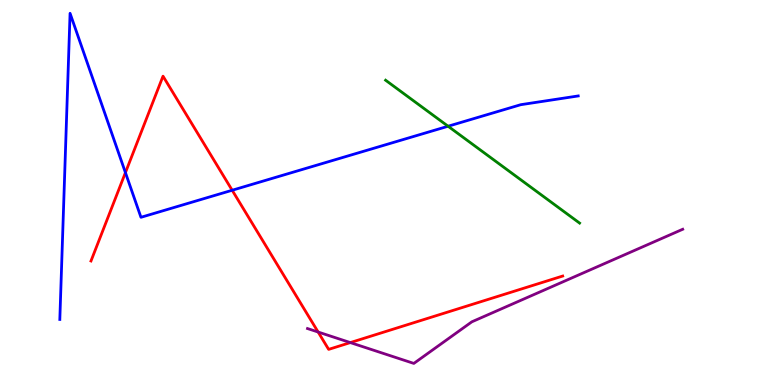[{'lines': ['blue', 'red'], 'intersections': [{'x': 1.62, 'y': 5.52}, {'x': 3.0, 'y': 5.06}]}, {'lines': ['green', 'red'], 'intersections': []}, {'lines': ['purple', 'red'], 'intersections': [{'x': 4.1, 'y': 1.38}, {'x': 4.52, 'y': 1.1}]}, {'lines': ['blue', 'green'], 'intersections': [{'x': 5.78, 'y': 6.72}]}, {'lines': ['blue', 'purple'], 'intersections': []}, {'lines': ['green', 'purple'], 'intersections': []}]